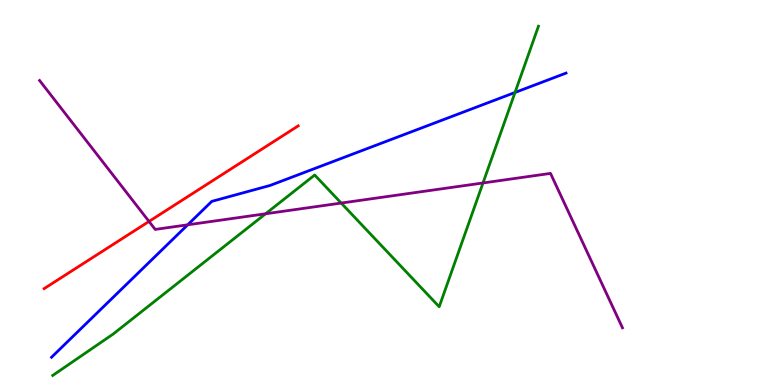[{'lines': ['blue', 'red'], 'intersections': []}, {'lines': ['green', 'red'], 'intersections': []}, {'lines': ['purple', 'red'], 'intersections': [{'x': 1.92, 'y': 4.25}]}, {'lines': ['blue', 'green'], 'intersections': [{'x': 6.65, 'y': 7.6}]}, {'lines': ['blue', 'purple'], 'intersections': [{'x': 2.42, 'y': 4.16}]}, {'lines': ['green', 'purple'], 'intersections': [{'x': 3.43, 'y': 4.45}, {'x': 4.4, 'y': 4.73}, {'x': 6.23, 'y': 5.25}]}]